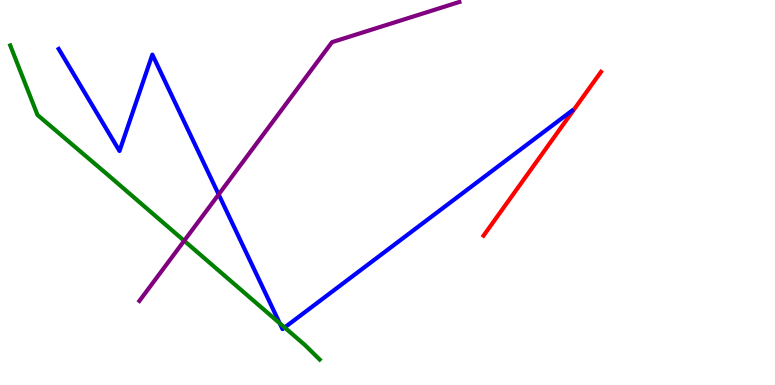[{'lines': ['blue', 'red'], 'intersections': []}, {'lines': ['green', 'red'], 'intersections': []}, {'lines': ['purple', 'red'], 'intersections': []}, {'lines': ['blue', 'green'], 'intersections': [{'x': 3.61, 'y': 1.6}, {'x': 3.67, 'y': 1.49}]}, {'lines': ['blue', 'purple'], 'intersections': [{'x': 2.82, 'y': 4.95}]}, {'lines': ['green', 'purple'], 'intersections': [{'x': 2.38, 'y': 3.75}]}]